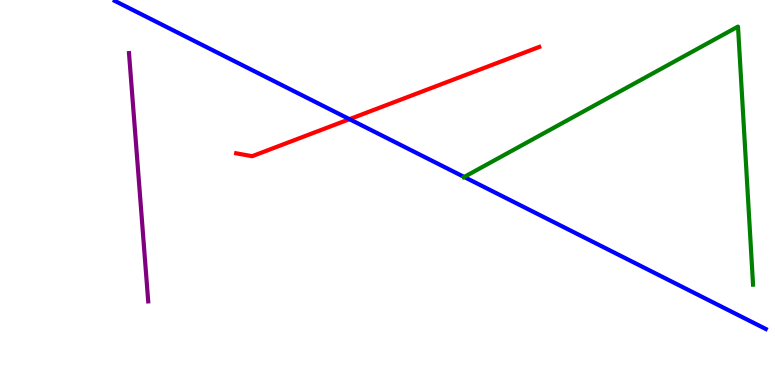[{'lines': ['blue', 'red'], 'intersections': [{'x': 4.51, 'y': 6.9}]}, {'lines': ['green', 'red'], 'intersections': []}, {'lines': ['purple', 'red'], 'intersections': []}, {'lines': ['blue', 'green'], 'intersections': [{'x': 5.99, 'y': 5.4}]}, {'lines': ['blue', 'purple'], 'intersections': []}, {'lines': ['green', 'purple'], 'intersections': []}]